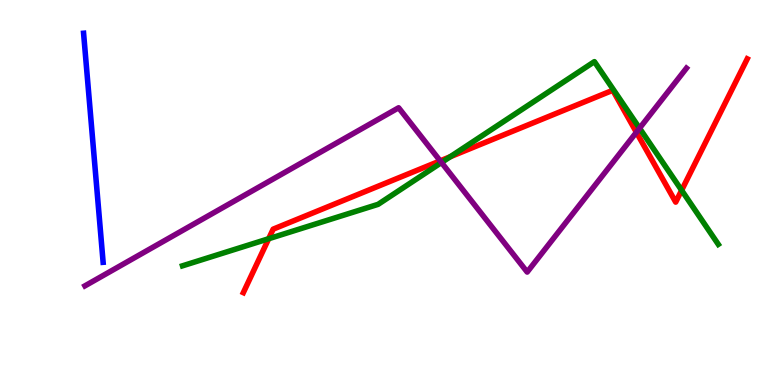[{'lines': ['blue', 'red'], 'intersections': []}, {'lines': ['green', 'red'], 'intersections': [{'x': 3.47, 'y': 3.8}, {'x': 5.81, 'y': 5.93}, {'x': 8.8, 'y': 5.06}]}, {'lines': ['purple', 'red'], 'intersections': [{'x': 5.68, 'y': 5.82}, {'x': 8.21, 'y': 6.56}]}, {'lines': ['blue', 'green'], 'intersections': []}, {'lines': ['blue', 'purple'], 'intersections': []}, {'lines': ['green', 'purple'], 'intersections': [{'x': 5.7, 'y': 5.78}, {'x': 8.25, 'y': 6.67}]}]